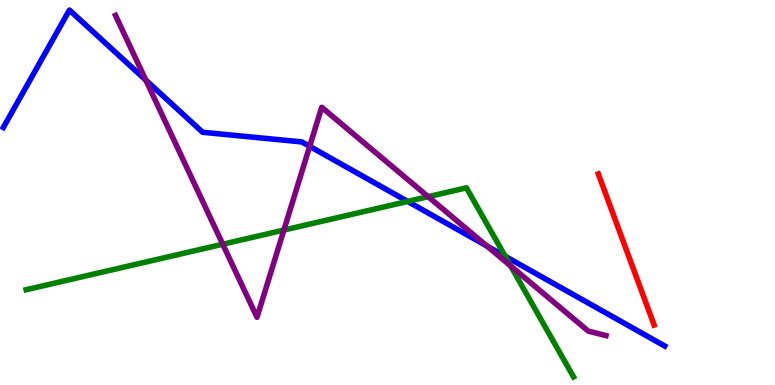[{'lines': ['blue', 'red'], 'intersections': []}, {'lines': ['green', 'red'], 'intersections': []}, {'lines': ['purple', 'red'], 'intersections': []}, {'lines': ['blue', 'green'], 'intersections': [{'x': 5.26, 'y': 4.77}, {'x': 6.52, 'y': 3.34}]}, {'lines': ['blue', 'purple'], 'intersections': [{'x': 1.88, 'y': 7.92}, {'x': 4.0, 'y': 6.2}, {'x': 6.28, 'y': 3.61}]}, {'lines': ['green', 'purple'], 'intersections': [{'x': 2.87, 'y': 3.66}, {'x': 3.66, 'y': 4.02}, {'x': 5.52, 'y': 4.89}, {'x': 6.59, 'y': 3.09}]}]